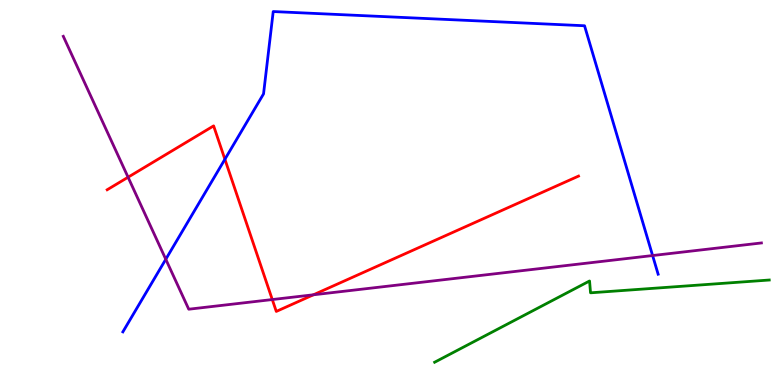[{'lines': ['blue', 'red'], 'intersections': [{'x': 2.9, 'y': 5.86}]}, {'lines': ['green', 'red'], 'intersections': []}, {'lines': ['purple', 'red'], 'intersections': [{'x': 1.65, 'y': 5.4}, {'x': 3.51, 'y': 2.22}, {'x': 4.04, 'y': 2.34}]}, {'lines': ['blue', 'green'], 'intersections': []}, {'lines': ['blue', 'purple'], 'intersections': [{'x': 2.14, 'y': 3.27}, {'x': 8.42, 'y': 3.36}]}, {'lines': ['green', 'purple'], 'intersections': []}]